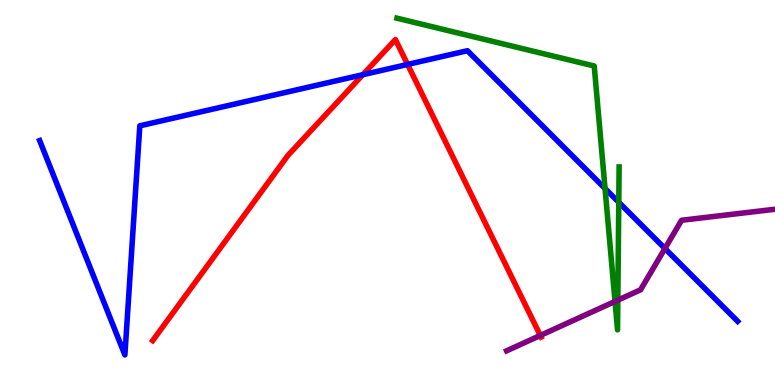[{'lines': ['blue', 'red'], 'intersections': [{'x': 4.68, 'y': 8.06}, {'x': 5.26, 'y': 8.33}]}, {'lines': ['green', 'red'], 'intersections': []}, {'lines': ['purple', 'red'], 'intersections': [{'x': 6.97, 'y': 1.29}]}, {'lines': ['blue', 'green'], 'intersections': [{'x': 7.81, 'y': 5.1}, {'x': 7.98, 'y': 4.75}]}, {'lines': ['blue', 'purple'], 'intersections': [{'x': 8.58, 'y': 3.55}]}, {'lines': ['green', 'purple'], 'intersections': [{'x': 7.94, 'y': 2.17}, {'x': 7.97, 'y': 2.2}]}]